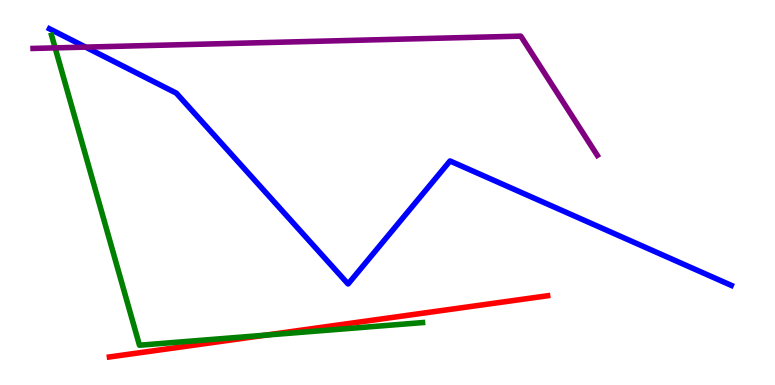[{'lines': ['blue', 'red'], 'intersections': []}, {'lines': ['green', 'red'], 'intersections': [{'x': 3.43, 'y': 1.3}]}, {'lines': ['purple', 'red'], 'intersections': []}, {'lines': ['blue', 'green'], 'intersections': []}, {'lines': ['blue', 'purple'], 'intersections': [{'x': 1.1, 'y': 8.78}]}, {'lines': ['green', 'purple'], 'intersections': [{'x': 0.712, 'y': 8.76}]}]